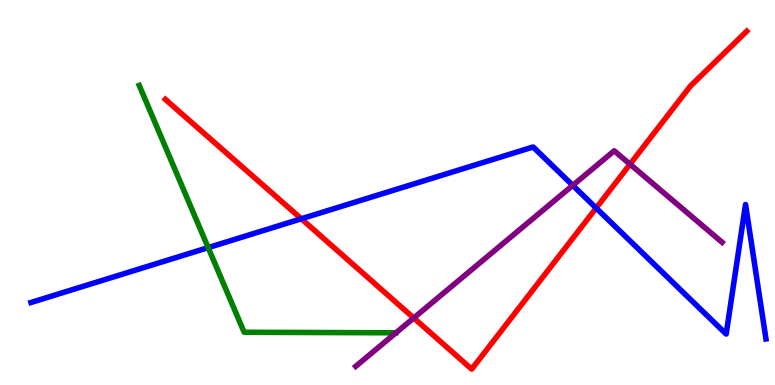[{'lines': ['blue', 'red'], 'intersections': [{'x': 3.89, 'y': 4.32}, {'x': 7.69, 'y': 4.6}]}, {'lines': ['green', 'red'], 'intersections': []}, {'lines': ['purple', 'red'], 'intersections': [{'x': 5.34, 'y': 1.74}, {'x': 8.13, 'y': 5.73}]}, {'lines': ['blue', 'green'], 'intersections': [{'x': 2.69, 'y': 3.57}]}, {'lines': ['blue', 'purple'], 'intersections': [{'x': 7.39, 'y': 5.19}]}, {'lines': ['green', 'purple'], 'intersections': []}]